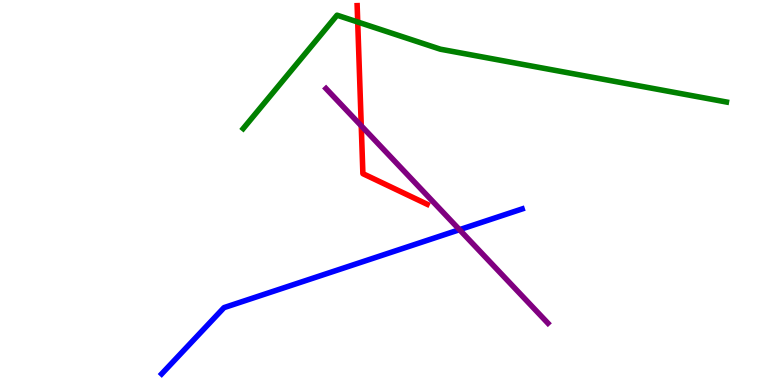[{'lines': ['blue', 'red'], 'intersections': []}, {'lines': ['green', 'red'], 'intersections': [{'x': 4.62, 'y': 9.43}]}, {'lines': ['purple', 'red'], 'intersections': [{'x': 4.66, 'y': 6.73}]}, {'lines': ['blue', 'green'], 'intersections': []}, {'lines': ['blue', 'purple'], 'intersections': [{'x': 5.93, 'y': 4.03}]}, {'lines': ['green', 'purple'], 'intersections': []}]